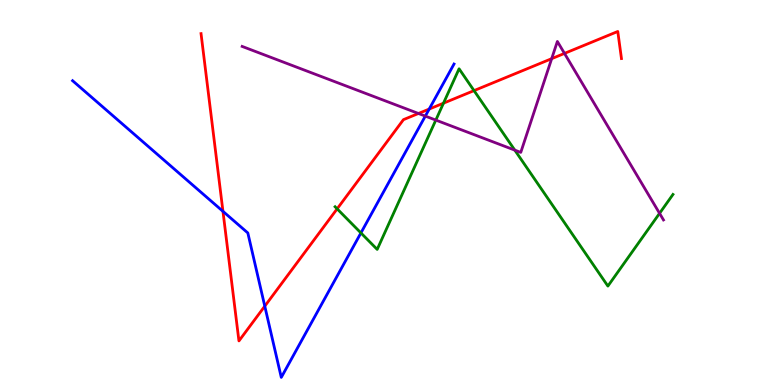[{'lines': ['blue', 'red'], 'intersections': [{'x': 2.88, 'y': 4.51}, {'x': 3.42, 'y': 2.05}, {'x': 5.54, 'y': 7.17}]}, {'lines': ['green', 'red'], 'intersections': [{'x': 4.35, 'y': 4.58}, {'x': 5.72, 'y': 7.32}, {'x': 6.12, 'y': 7.65}]}, {'lines': ['purple', 'red'], 'intersections': [{'x': 5.4, 'y': 7.05}, {'x': 7.12, 'y': 8.48}, {'x': 7.28, 'y': 8.61}]}, {'lines': ['blue', 'green'], 'intersections': [{'x': 4.66, 'y': 3.95}]}, {'lines': ['blue', 'purple'], 'intersections': [{'x': 5.49, 'y': 6.98}]}, {'lines': ['green', 'purple'], 'intersections': [{'x': 5.62, 'y': 6.88}, {'x': 6.64, 'y': 6.1}, {'x': 8.51, 'y': 4.46}]}]